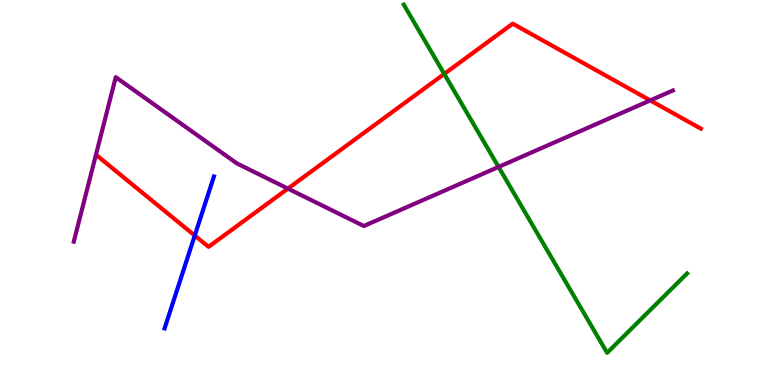[{'lines': ['blue', 'red'], 'intersections': [{'x': 2.51, 'y': 3.88}]}, {'lines': ['green', 'red'], 'intersections': [{'x': 5.73, 'y': 8.08}]}, {'lines': ['purple', 'red'], 'intersections': [{'x': 3.72, 'y': 5.1}, {'x': 8.39, 'y': 7.39}]}, {'lines': ['blue', 'green'], 'intersections': []}, {'lines': ['blue', 'purple'], 'intersections': []}, {'lines': ['green', 'purple'], 'intersections': [{'x': 6.43, 'y': 5.66}]}]